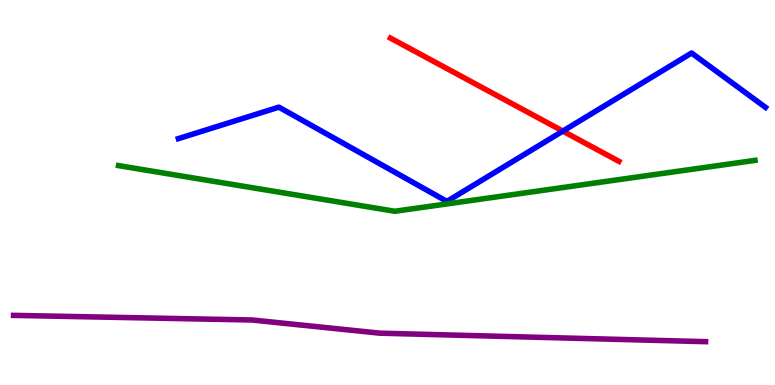[{'lines': ['blue', 'red'], 'intersections': [{'x': 7.26, 'y': 6.59}]}, {'lines': ['green', 'red'], 'intersections': []}, {'lines': ['purple', 'red'], 'intersections': []}, {'lines': ['blue', 'green'], 'intersections': []}, {'lines': ['blue', 'purple'], 'intersections': []}, {'lines': ['green', 'purple'], 'intersections': []}]